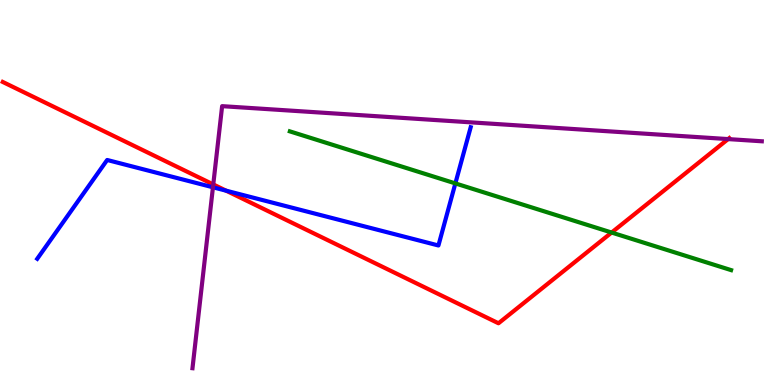[{'lines': ['blue', 'red'], 'intersections': [{'x': 2.92, 'y': 5.05}]}, {'lines': ['green', 'red'], 'intersections': [{'x': 7.89, 'y': 3.96}]}, {'lines': ['purple', 'red'], 'intersections': [{'x': 2.75, 'y': 5.21}, {'x': 9.39, 'y': 6.39}]}, {'lines': ['blue', 'green'], 'intersections': [{'x': 5.88, 'y': 5.24}]}, {'lines': ['blue', 'purple'], 'intersections': [{'x': 2.75, 'y': 5.14}]}, {'lines': ['green', 'purple'], 'intersections': []}]